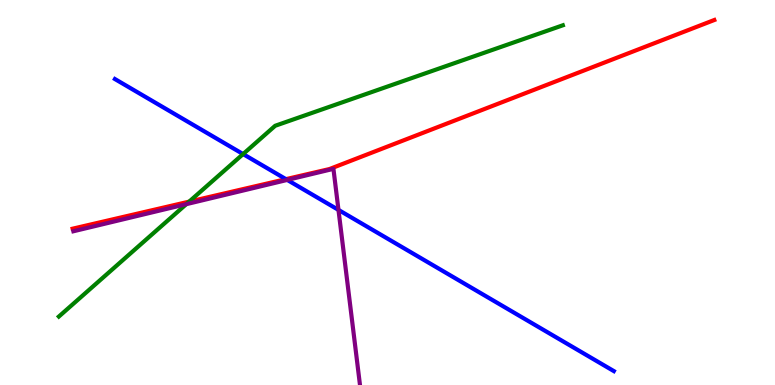[{'lines': ['blue', 'red'], 'intersections': [{'x': 3.69, 'y': 5.35}]}, {'lines': ['green', 'red'], 'intersections': [{'x': 2.44, 'y': 4.76}]}, {'lines': ['purple', 'red'], 'intersections': []}, {'lines': ['blue', 'green'], 'intersections': [{'x': 3.14, 'y': 6.0}]}, {'lines': ['blue', 'purple'], 'intersections': [{'x': 3.71, 'y': 5.33}, {'x': 4.37, 'y': 4.55}]}, {'lines': ['green', 'purple'], 'intersections': [{'x': 2.4, 'y': 4.7}]}]